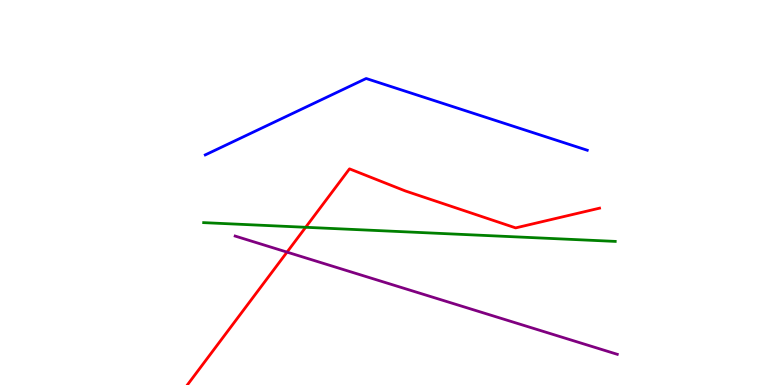[{'lines': ['blue', 'red'], 'intersections': []}, {'lines': ['green', 'red'], 'intersections': [{'x': 3.94, 'y': 4.1}]}, {'lines': ['purple', 'red'], 'intersections': [{'x': 3.7, 'y': 3.45}]}, {'lines': ['blue', 'green'], 'intersections': []}, {'lines': ['blue', 'purple'], 'intersections': []}, {'lines': ['green', 'purple'], 'intersections': []}]